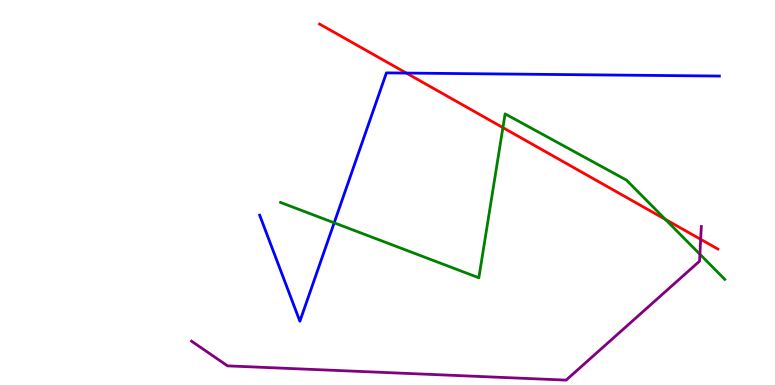[{'lines': ['blue', 'red'], 'intersections': [{'x': 5.24, 'y': 8.1}]}, {'lines': ['green', 'red'], 'intersections': [{'x': 6.49, 'y': 6.69}, {'x': 8.59, 'y': 4.3}]}, {'lines': ['purple', 'red'], 'intersections': [{'x': 9.04, 'y': 3.78}]}, {'lines': ['blue', 'green'], 'intersections': [{'x': 4.31, 'y': 4.21}]}, {'lines': ['blue', 'purple'], 'intersections': []}, {'lines': ['green', 'purple'], 'intersections': [{'x': 9.03, 'y': 3.4}]}]